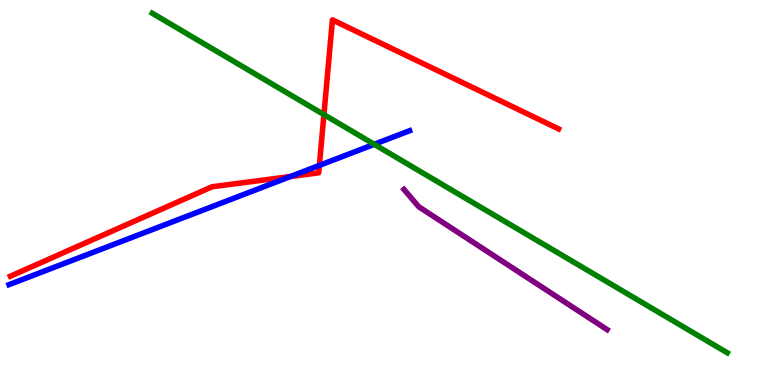[{'lines': ['blue', 'red'], 'intersections': [{'x': 3.75, 'y': 5.41}, {'x': 4.12, 'y': 5.7}]}, {'lines': ['green', 'red'], 'intersections': [{'x': 4.18, 'y': 7.02}]}, {'lines': ['purple', 'red'], 'intersections': []}, {'lines': ['blue', 'green'], 'intersections': [{'x': 4.83, 'y': 6.25}]}, {'lines': ['blue', 'purple'], 'intersections': []}, {'lines': ['green', 'purple'], 'intersections': []}]